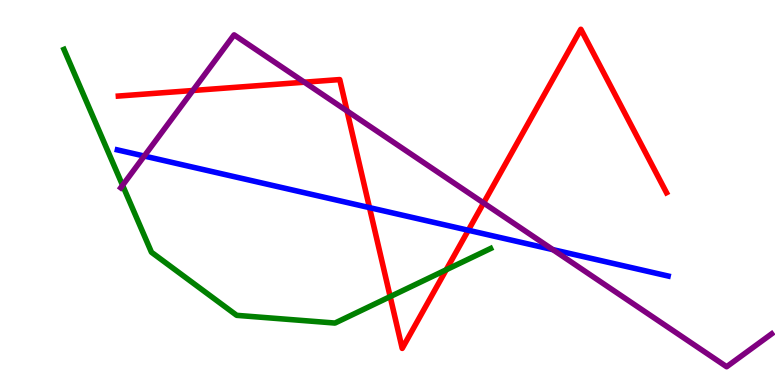[{'lines': ['blue', 'red'], 'intersections': [{'x': 4.77, 'y': 4.61}, {'x': 6.04, 'y': 4.02}]}, {'lines': ['green', 'red'], 'intersections': [{'x': 5.03, 'y': 2.3}, {'x': 5.76, 'y': 2.99}]}, {'lines': ['purple', 'red'], 'intersections': [{'x': 2.49, 'y': 7.65}, {'x': 3.93, 'y': 7.86}, {'x': 4.48, 'y': 7.12}, {'x': 6.24, 'y': 4.73}]}, {'lines': ['blue', 'green'], 'intersections': []}, {'lines': ['blue', 'purple'], 'intersections': [{'x': 1.86, 'y': 5.95}, {'x': 7.13, 'y': 3.52}]}, {'lines': ['green', 'purple'], 'intersections': [{'x': 1.58, 'y': 5.19}]}]